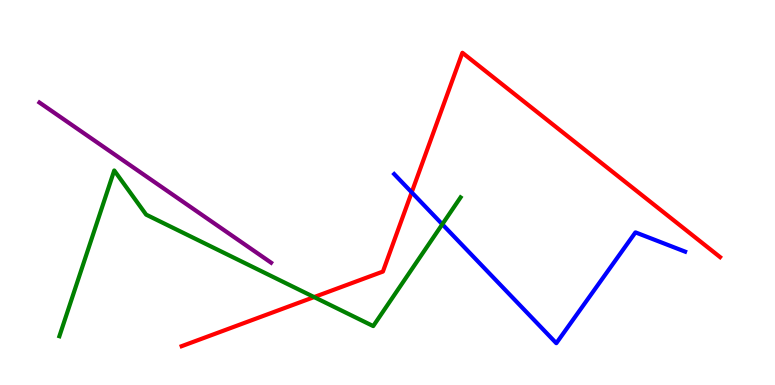[{'lines': ['blue', 'red'], 'intersections': [{'x': 5.31, 'y': 5.0}]}, {'lines': ['green', 'red'], 'intersections': [{'x': 4.05, 'y': 2.28}]}, {'lines': ['purple', 'red'], 'intersections': []}, {'lines': ['blue', 'green'], 'intersections': [{'x': 5.71, 'y': 4.17}]}, {'lines': ['blue', 'purple'], 'intersections': []}, {'lines': ['green', 'purple'], 'intersections': []}]